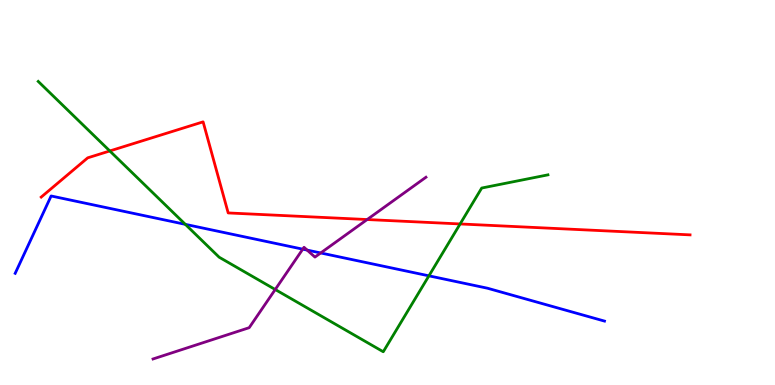[{'lines': ['blue', 'red'], 'intersections': []}, {'lines': ['green', 'red'], 'intersections': [{'x': 1.42, 'y': 6.08}, {'x': 5.94, 'y': 4.18}]}, {'lines': ['purple', 'red'], 'intersections': [{'x': 4.74, 'y': 4.3}]}, {'lines': ['blue', 'green'], 'intersections': [{'x': 2.39, 'y': 4.17}, {'x': 5.53, 'y': 2.84}]}, {'lines': ['blue', 'purple'], 'intersections': [{'x': 3.91, 'y': 3.53}, {'x': 3.96, 'y': 3.5}, {'x': 4.14, 'y': 3.43}]}, {'lines': ['green', 'purple'], 'intersections': [{'x': 3.55, 'y': 2.48}]}]